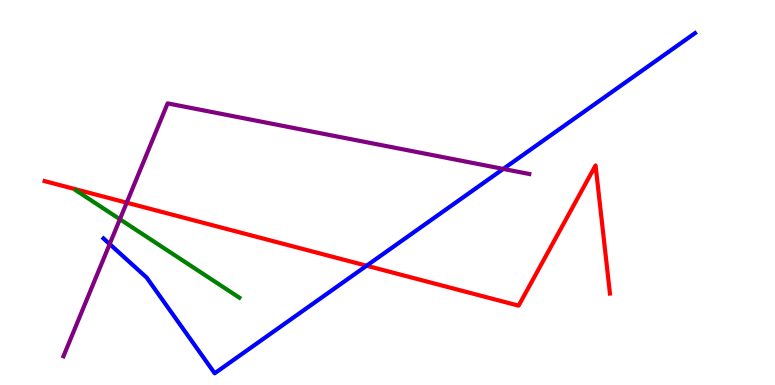[{'lines': ['blue', 'red'], 'intersections': [{'x': 4.73, 'y': 3.1}]}, {'lines': ['green', 'red'], 'intersections': []}, {'lines': ['purple', 'red'], 'intersections': [{'x': 1.64, 'y': 4.74}]}, {'lines': ['blue', 'green'], 'intersections': []}, {'lines': ['blue', 'purple'], 'intersections': [{'x': 1.42, 'y': 3.66}, {'x': 6.49, 'y': 5.61}]}, {'lines': ['green', 'purple'], 'intersections': [{'x': 1.55, 'y': 4.31}]}]